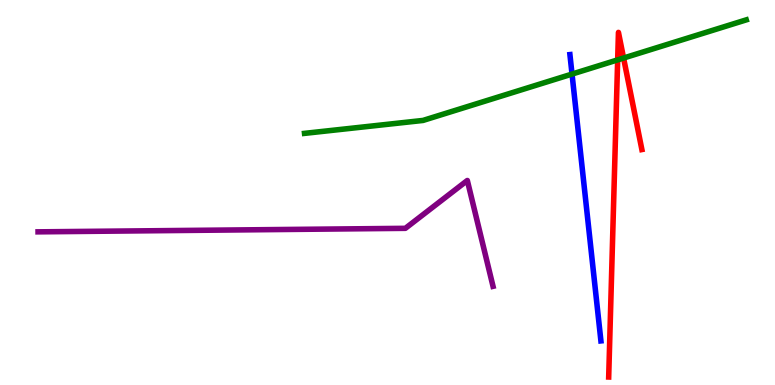[{'lines': ['blue', 'red'], 'intersections': []}, {'lines': ['green', 'red'], 'intersections': [{'x': 7.97, 'y': 8.44}, {'x': 8.05, 'y': 8.49}]}, {'lines': ['purple', 'red'], 'intersections': []}, {'lines': ['blue', 'green'], 'intersections': [{'x': 7.38, 'y': 8.08}]}, {'lines': ['blue', 'purple'], 'intersections': []}, {'lines': ['green', 'purple'], 'intersections': []}]